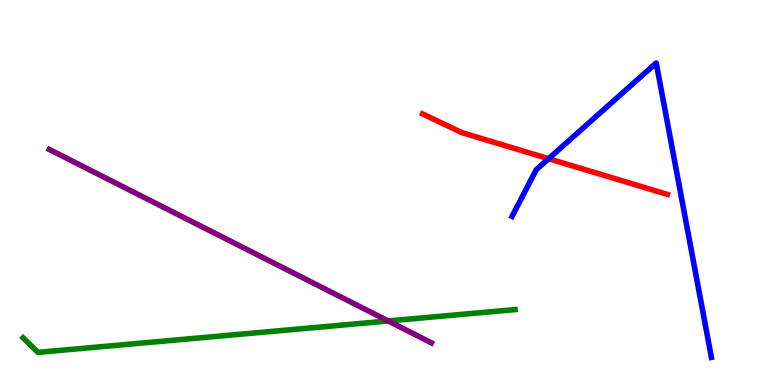[{'lines': ['blue', 'red'], 'intersections': [{'x': 7.08, 'y': 5.88}]}, {'lines': ['green', 'red'], 'intersections': []}, {'lines': ['purple', 'red'], 'intersections': []}, {'lines': ['blue', 'green'], 'intersections': []}, {'lines': ['blue', 'purple'], 'intersections': []}, {'lines': ['green', 'purple'], 'intersections': [{'x': 5.01, 'y': 1.66}]}]